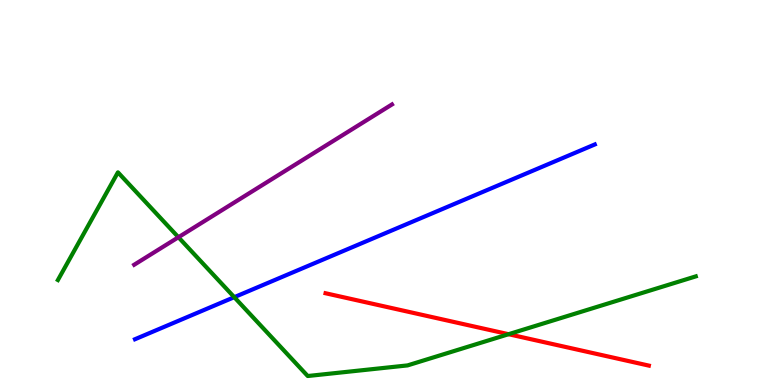[{'lines': ['blue', 'red'], 'intersections': []}, {'lines': ['green', 'red'], 'intersections': [{'x': 6.56, 'y': 1.32}]}, {'lines': ['purple', 'red'], 'intersections': []}, {'lines': ['blue', 'green'], 'intersections': [{'x': 3.02, 'y': 2.28}]}, {'lines': ['blue', 'purple'], 'intersections': []}, {'lines': ['green', 'purple'], 'intersections': [{'x': 2.3, 'y': 3.84}]}]